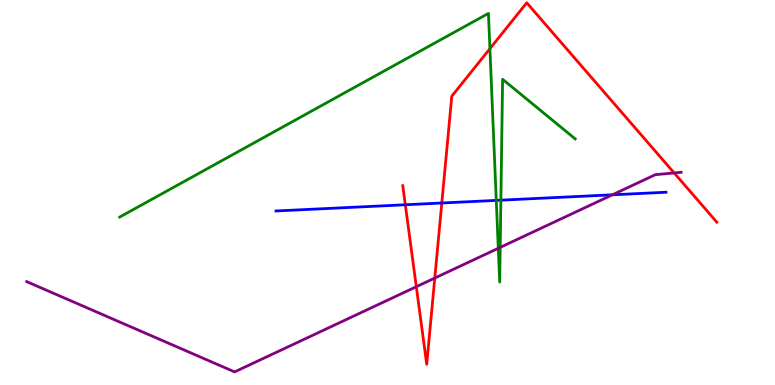[{'lines': ['blue', 'red'], 'intersections': [{'x': 5.23, 'y': 4.68}, {'x': 5.7, 'y': 4.73}]}, {'lines': ['green', 'red'], 'intersections': [{'x': 6.32, 'y': 8.74}]}, {'lines': ['purple', 'red'], 'intersections': [{'x': 5.37, 'y': 2.55}, {'x': 5.61, 'y': 2.78}, {'x': 8.7, 'y': 5.51}]}, {'lines': ['blue', 'green'], 'intersections': [{'x': 6.4, 'y': 4.8}, {'x': 6.46, 'y': 4.8}]}, {'lines': ['blue', 'purple'], 'intersections': [{'x': 7.9, 'y': 4.94}]}, {'lines': ['green', 'purple'], 'intersections': [{'x': 6.43, 'y': 3.55}, {'x': 6.45, 'y': 3.57}]}]